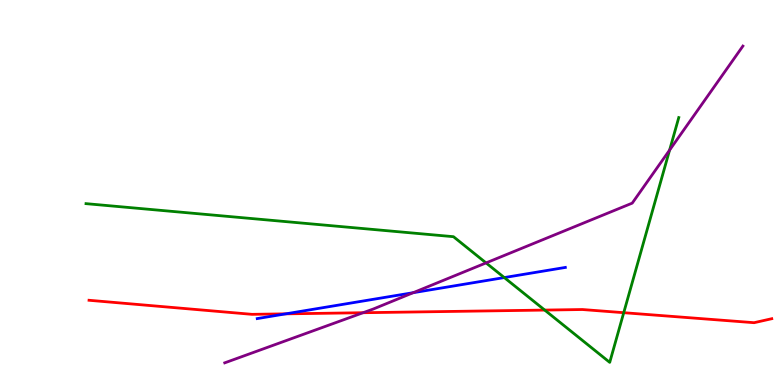[{'lines': ['blue', 'red'], 'intersections': [{'x': 3.69, 'y': 1.85}]}, {'lines': ['green', 'red'], 'intersections': [{'x': 7.03, 'y': 1.95}, {'x': 8.05, 'y': 1.88}]}, {'lines': ['purple', 'red'], 'intersections': [{'x': 4.68, 'y': 1.88}]}, {'lines': ['blue', 'green'], 'intersections': [{'x': 6.51, 'y': 2.79}]}, {'lines': ['blue', 'purple'], 'intersections': [{'x': 5.33, 'y': 2.4}]}, {'lines': ['green', 'purple'], 'intersections': [{'x': 6.27, 'y': 3.17}, {'x': 8.64, 'y': 6.1}]}]